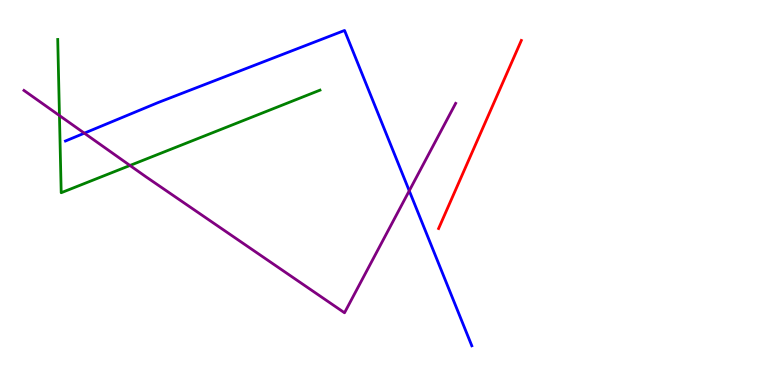[{'lines': ['blue', 'red'], 'intersections': []}, {'lines': ['green', 'red'], 'intersections': []}, {'lines': ['purple', 'red'], 'intersections': []}, {'lines': ['blue', 'green'], 'intersections': []}, {'lines': ['blue', 'purple'], 'intersections': [{'x': 1.09, 'y': 6.54}, {'x': 5.28, 'y': 5.04}]}, {'lines': ['green', 'purple'], 'intersections': [{'x': 0.767, 'y': 7.0}, {'x': 1.68, 'y': 5.7}]}]